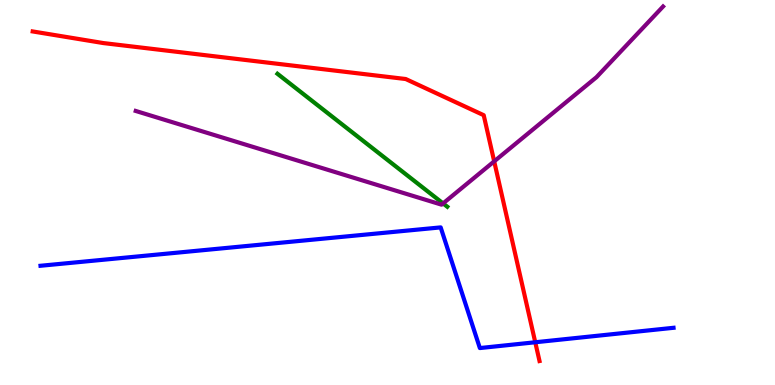[{'lines': ['blue', 'red'], 'intersections': [{'x': 6.91, 'y': 1.11}]}, {'lines': ['green', 'red'], 'intersections': []}, {'lines': ['purple', 'red'], 'intersections': [{'x': 6.38, 'y': 5.81}]}, {'lines': ['blue', 'green'], 'intersections': []}, {'lines': ['blue', 'purple'], 'intersections': []}, {'lines': ['green', 'purple'], 'intersections': [{'x': 5.72, 'y': 4.72}]}]